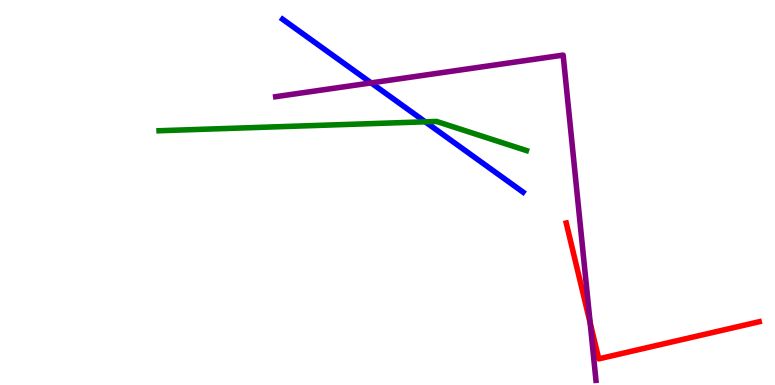[{'lines': ['blue', 'red'], 'intersections': []}, {'lines': ['green', 'red'], 'intersections': []}, {'lines': ['purple', 'red'], 'intersections': [{'x': 7.62, 'y': 1.61}]}, {'lines': ['blue', 'green'], 'intersections': [{'x': 5.49, 'y': 6.84}]}, {'lines': ['blue', 'purple'], 'intersections': [{'x': 4.79, 'y': 7.85}]}, {'lines': ['green', 'purple'], 'intersections': []}]